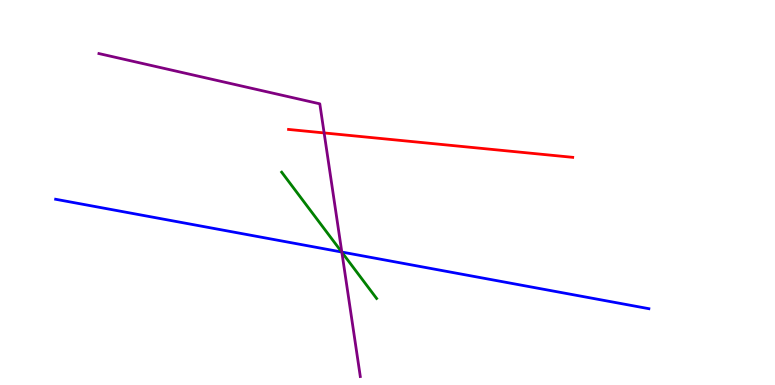[{'lines': ['blue', 'red'], 'intersections': []}, {'lines': ['green', 'red'], 'intersections': []}, {'lines': ['purple', 'red'], 'intersections': [{'x': 4.18, 'y': 6.55}]}, {'lines': ['blue', 'green'], 'intersections': [{'x': 4.41, 'y': 3.45}]}, {'lines': ['blue', 'purple'], 'intersections': [{'x': 4.41, 'y': 3.45}]}, {'lines': ['green', 'purple'], 'intersections': [{'x': 4.41, 'y': 3.45}]}]